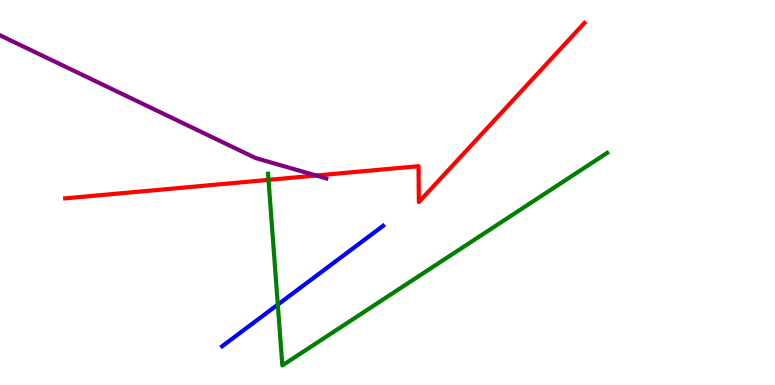[{'lines': ['blue', 'red'], 'intersections': []}, {'lines': ['green', 'red'], 'intersections': [{'x': 3.46, 'y': 5.33}]}, {'lines': ['purple', 'red'], 'intersections': [{'x': 4.08, 'y': 5.44}]}, {'lines': ['blue', 'green'], 'intersections': [{'x': 3.58, 'y': 2.09}]}, {'lines': ['blue', 'purple'], 'intersections': []}, {'lines': ['green', 'purple'], 'intersections': []}]